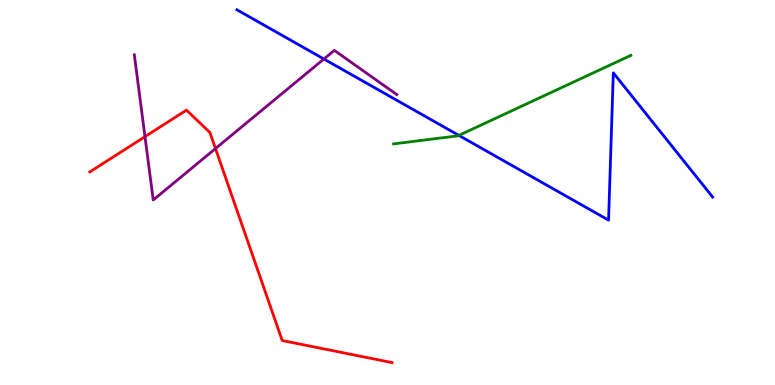[{'lines': ['blue', 'red'], 'intersections': []}, {'lines': ['green', 'red'], 'intersections': []}, {'lines': ['purple', 'red'], 'intersections': [{'x': 1.87, 'y': 6.45}, {'x': 2.78, 'y': 6.14}]}, {'lines': ['blue', 'green'], 'intersections': [{'x': 5.92, 'y': 6.48}]}, {'lines': ['blue', 'purple'], 'intersections': [{'x': 4.18, 'y': 8.47}]}, {'lines': ['green', 'purple'], 'intersections': []}]